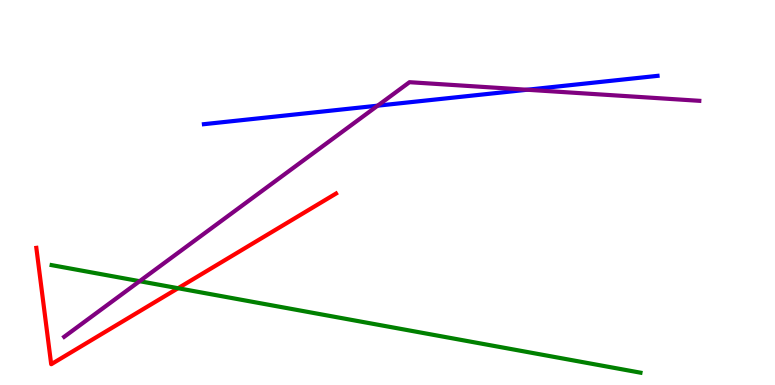[{'lines': ['blue', 'red'], 'intersections': []}, {'lines': ['green', 'red'], 'intersections': [{'x': 2.3, 'y': 2.51}]}, {'lines': ['purple', 'red'], 'intersections': []}, {'lines': ['blue', 'green'], 'intersections': []}, {'lines': ['blue', 'purple'], 'intersections': [{'x': 4.87, 'y': 7.26}, {'x': 6.8, 'y': 7.67}]}, {'lines': ['green', 'purple'], 'intersections': [{'x': 1.8, 'y': 2.7}]}]